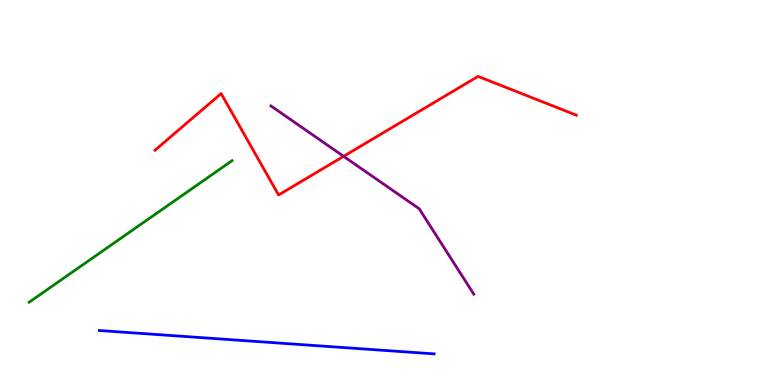[{'lines': ['blue', 'red'], 'intersections': []}, {'lines': ['green', 'red'], 'intersections': []}, {'lines': ['purple', 'red'], 'intersections': [{'x': 4.43, 'y': 5.94}]}, {'lines': ['blue', 'green'], 'intersections': []}, {'lines': ['blue', 'purple'], 'intersections': []}, {'lines': ['green', 'purple'], 'intersections': []}]